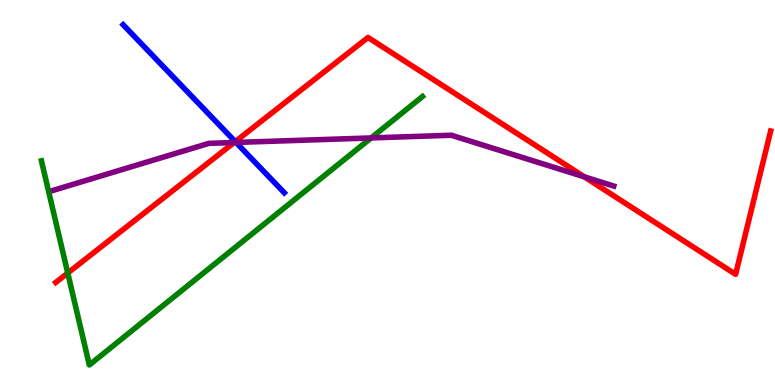[{'lines': ['blue', 'red'], 'intersections': [{'x': 3.04, 'y': 6.32}]}, {'lines': ['green', 'red'], 'intersections': [{'x': 0.874, 'y': 2.91}]}, {'lines': ['purple', 'red'], 'intersections': [{'x': 3.02, 'y': 6.3}, {'x': 7.54, 'y': 5.41}]}, {'lines': ['blue', 'green'], 'intersections': []}, {'lines': ['blue', 'purple'], 'intersections': [{'x': 3.05, 'y': 6.3}]}, {'lines': ['green', 'purple'], 'intersections': [{'x': 4.79, 'y': 6.42}]}]